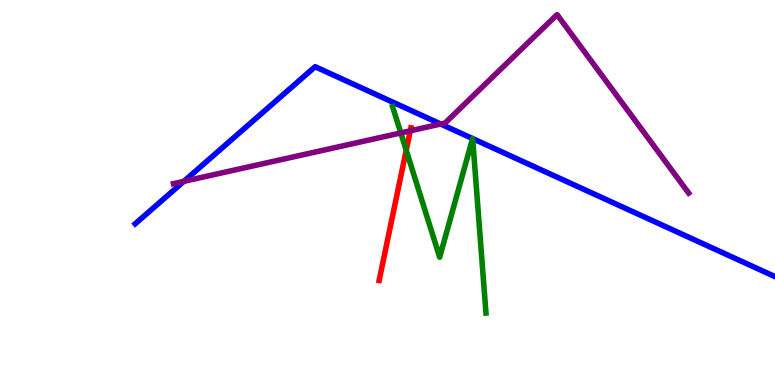[{'lines': ['blue', 'red'], 'intersections': []}, {'lines': ['green', 'red'], 'intersections': [{'x': 5.24, 'y': 6.1}]}, {'lines': ['purple', 'red'], 'intersections': [{'x': 5.29, 'y': 6.6}]}, {'lines': ['blue', 'green'], 'intersections': [{'x': 6.1, 'y': 6.4}, {'x': 6.1, 'y': 6.4}]}, {'lines': ['blue', 'purple'], 'intersections': [{'x': 2.37, 'y': 5.29}, {'x': 5.69, 'y': 6.78}]}, {'lines': ['green', 'purple'], 'intersections': [{'x': 5.17, 'y': 6.55}]}]